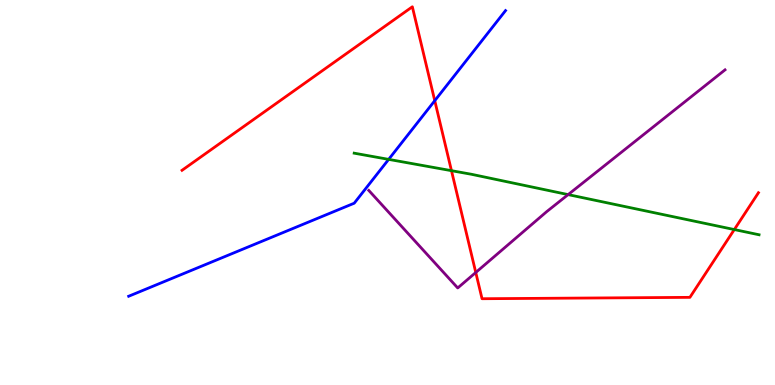[{'lines': ['blue', 'red'], 'intersections': [{'x': 5.61, 'y': 7.38}]}, {'lines': ['green', 'red'], 'intersections': [{'x': 5.83, 'y': 5.57}, {'x': 9.48, 'y': 4.04}]}, {'lines': ['purple', 'red'], 'intersections': [{'x': 6.14, 'y': 2.92}]}, {'lines': ['blue', 'green'], 'intersections': [{'x': 5.01, 'y': 5.86}]}, {'lines': ['blue', 'purple'], 'intersections': []}, {'lines': ['green', 'purple'], 'intersections': [{'x': 7.33, 'y': 4.95}]}]